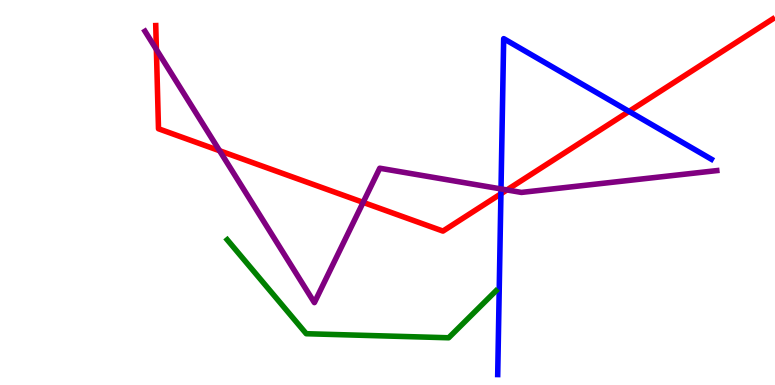[{'lines': ['blue', 'red'], 'intersections': [{'x': 6.46, 'y': 4.97}, {'x': 8.12, 'y': 7.11}]}, {'lines': ['green', 'red'], 'intersections': []}, {'lines': ['purple', 'red'], 'intersections': [{'x': 2.02, 'y': 8.71}, {'x': 2.83, 'y': 6.08}, {'x': 4.69, 'y': 4.74}, {'x': 6.54, 'y': 5.07}]}, {'lines': ['blue', 'green'], 'intersections': []}, {'lines': ['blue', 'purple'], 'intersections': [{'x': 6.46, 'y': 5.09}]}, {'lines': ['green', 'purple'], 'intersections': []}]